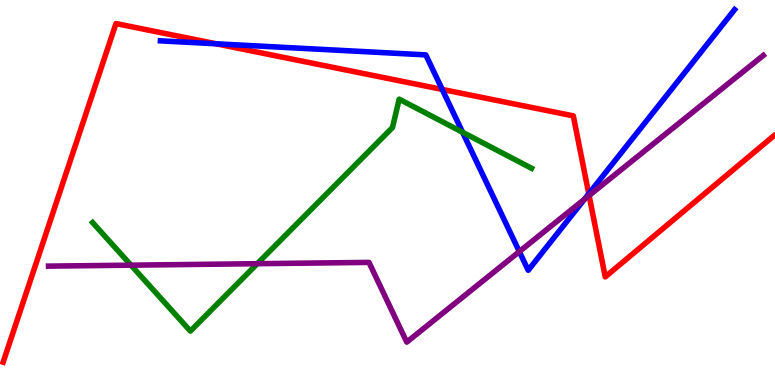[{'lines': ['blue', 'red'], 'intersections': [{'x': 2.79, 'y': 8.86}, {'x': 5.71, 'y': 7.68}, {'x': 7.6, 'y': 4.97}]}, {'lines': ['green', 'red'], 'intersections': []}, {'lines': ['purple', 'red'], 'intersections': [{'x': 7.6, 'y': 4.92}]}, {'lines': ['blue', 'green'], 'intersections': [{'x': 5.97, 'y': 6.56}]}, {'lines': ['blue', 'purple'], 'intersections': [{'x': 6.7, 'y': 3.46}, {'x': 7.54, 'y': 4.83}]}, {'lines': ['green', 'purple'], 'intersections': [{'x': 1.69, 'y': 3.11}, {'x': 3.32, 'y': 3.15}]}]